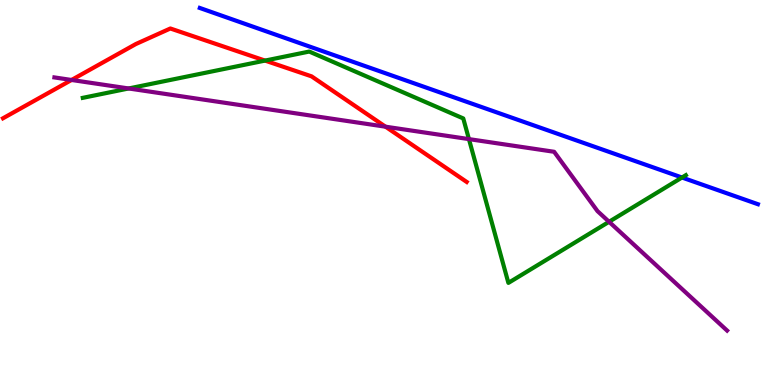[{'lines': ['blue', 'red'], 'intersections': []}, {'lines': ['green', 'red'], 'intersections': [{'x': 3.42, 'y': 8.43}]}, {'lines': ['purple', 'red'], 'intersections': [{'x': 0.923, 'y': 7.92}, {'x': 4.97, 'y': 6.71}]}, {'lines': ['blue', 'green'], 'intersections': [{'x': 8.8, 'y': 5.39}]}, {'lines': ['blue', 'purple'], 'intersections': []}, {'lines': ['green', 'purple'], 'intersections': [{'x': 1.66, 'y': 7.7}, {'x': 6.05, 'y': 6.39}, {'x': 7.86, 'y': 4.24}]}]